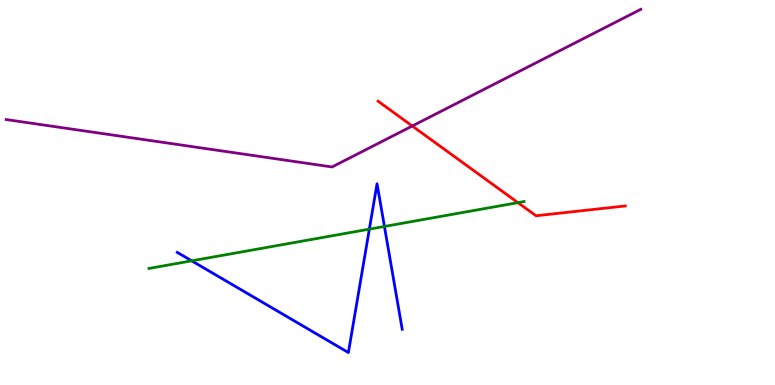[{'lines': ['blue', 'red'], 'intersections': []}, {'lines': ['green', 'red'], 'intersections': [{'x': 6.68, 'y': 4.74}]}, {'lines': ['purple', 'red'], 'intersections': [{'x': 5.32, 'y': 6.73}]}, {'lines': ['blue', 'green'], 'intersections': [{'x': 2.47, 'y': 3.23}, {'x': 4.77, 'y': 4.05}, {'x': 4.96, 'y': 4.12}]}, {'lines': ['blue', 'purple'], 'intersections': []}, {'lines': ['green', 'purple'], 'intersections': []}]